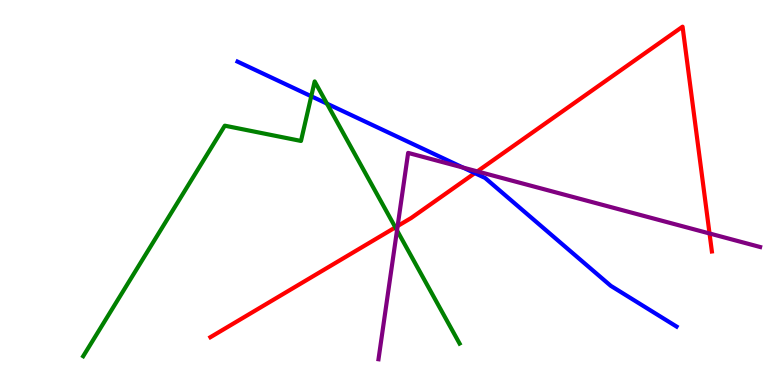[{'lines': ['blue', 'red'], 'intersections': [{'x': 6.13, 'y': 5.5}]}, {'lines': ['green', 'red'], 'intersections': [{'x': 5.1, 'y': 4.09}]}, {'lines': ['purple', 'red'], 'intersections': [{'x': 5.13, 'y': 4.13}, {'x': 6.16, 'y': 5.55}, {'x': 9.16, 'y': 3.94}]}, {'lines': ['blue', 'green'], 'intersections': [{'x': 4.02, 'y': 7.5}, {'x': 4.22, 'y': 7.31}]}, {'lines': ['blue', 'purple'], 'intersections': [{'x': 5.97, 'y': 5.65}]}, {'lines': ['green', 'purple'], 'intersections': [{'x': 5.12, 'y': 4.02}]}]